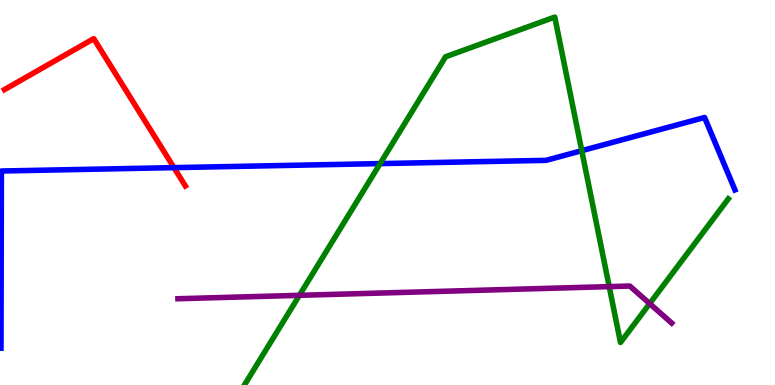[{'lines': ['blue', 'red'], 'intersections': [{'x': 2.24, 'y': 5.65}]}, {'lines': ['green', 'red'], 'intersections': []}, {'lines': ['purple', 'red'], 'intersections': []}, {'lines': ['blue', 'green'], 'intersections': [{'x': 4.9, 'y': 5.75}, {'x': 7.51, 'y': 6.09}]}, {'lines': ['blue', 'purple'], 'intersections': []}, {'lines': ['green', 'purple'], 'intersections': [{'x': 3.86, 'y': 2.33}, {'x': 7.86, 'y': 2.56}, {'x': 8.38, 'y': 2.11}]}]